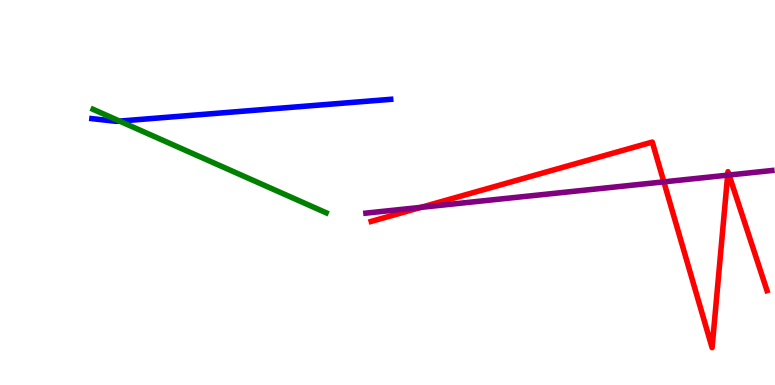[{'lines': ['blue', 'red'], 'intersections': []}, {'lines': ['green', 'red'], 'intersections': []}, {'lines': ['purple', 'red'], 'intersections': [{'x': 5.43, 'y': 4.61}, {'x': 8.57, 'y': 5.28}, {'x': 9.39, 'y': 5.45}, {'x': 9.41, 'y': 5.45}]}, {'lines': ['blue', 'green'], 'intersections': [{'x': 1.54, 'y': 6.85}]}, {'lines': ['blue', 'purple'], 'intersections': []}, {'lines': ['green', 'purple'], 'intersections': []}]